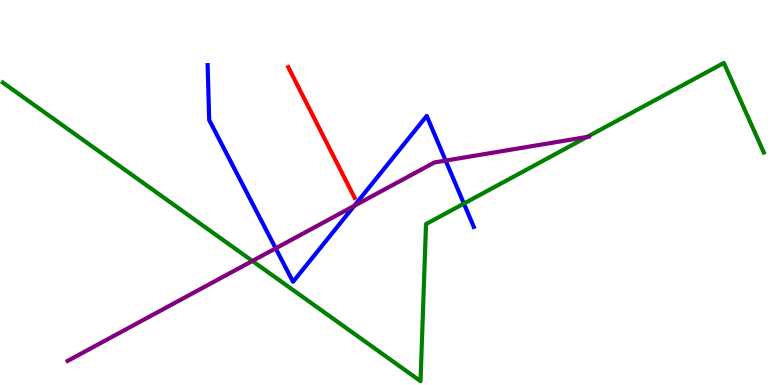[{'lines': ['blue', 'red'], 'intersections': []}, {'lines': ['green', 'red'], 'intersections': []}, {'lines': ['purple', 'red'], 'intersections': []}, {'lines': ['blue', 'green'], 'intersections': [{'x': 5.99, 'y': 4.71}]}, {'lines': ['blue', 'purple'], 'intersections': [{'x': 3.56, 'y': 3.55}, {'x': 4.57, 'y': 4.65}, {'x': 5.75, 'y': 5.83}]}, {'lines': ['green', 'purple'], 'intersections': [{'x': 3.26, 'y': 3.22}, {'x': 7.58, 'y': 6.44}]}]